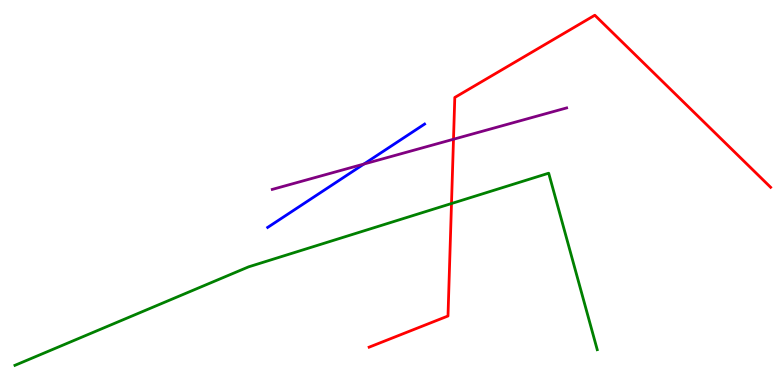[{'lines': ['blue', 'red'], 'intersections': []}, {'lines': ['green', 'red'], 'intersections': [{'x': 5.83, 'y': 4.71}]}, {'lines': ['purple', 'red'], 'intersections': [{'x': 5.85, 'y': 6.38}]}, {'lines': ['blue', 'green'], 'intersections': []}, {'lines': ['blue', 'purple'], 'intersections': [{'x': 4.7, 'y': 5.74}]}, {'lines': ['green', 'purple'], 'intersections': []}]